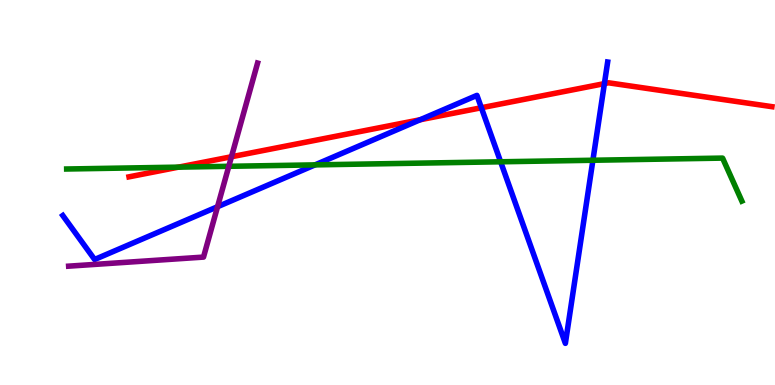[{'lines': ['blue', 'red'], 'intersections': [{'x': 5.42, 'y': 6.89}, {'x': 6.21, 'y': 7.2}, {'x': 7.8, 'y': 7.83}]}, {'lines': ['green', 'red'], 'intersections': [{'x': 2.3, 'y': 5.66}]}, {'lines': ['purple', 'red'], 'intersections': [{'x': 2.99, 'y': 5.93}]}, {'lines': ['blue', 'green'], 'intersections': [{'x': 4.07, 'y': 5.72}, {'x': 6.46, 'y': 5.8}, {'x': 7.65, 'y': 5.84}]}, {'lines': ['blue', 'purple'], 'intersections': [{'x': 2.81, 'y': 4.63}]}, {'lines': ['green', 'purple'], 'intersections': [{'x': 2.95, 'y': 5.68}]}]